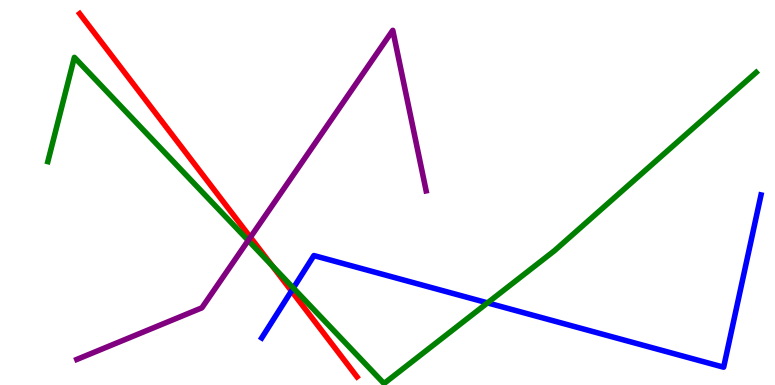[{'lines': ['blue', 'red'], 'intersections': [{'x': 3.76, 'y': 2.44}]}, {'lines': ['green', 'red'], 'intersections': [{'x': 3.51, 'y': 3.1}]}, {'lines': ['purple', 'red'], 'intersections': [{'x': 3.23, 'y': 3.84}]}, {'lines': ['blue', 'green'], 'intersections': [{'x': 3.79, 'y': 2.52}, {'x': 6.29, 'y': 2.13}]}, {'lines': ['blue', 'purple'], 'intersections': []}, {'lines': ['green', 'purple'], 'intersections': [{'x': 3.2, 'y': 3.75}]}]